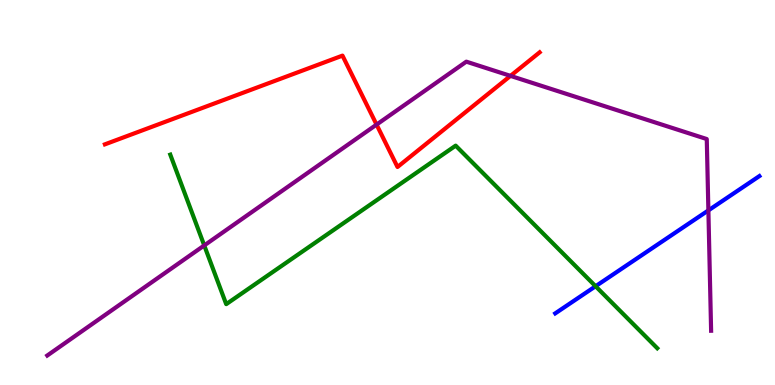[{'lines': ['blue', 'red'], 'intersections': []}, {'lines': ['green', 'red'], 'intersections': []}, {'lines': ['purple', 'red'], 'intersections': [{'x': 4.86, 'y': 6.76}, {'x': 6.59, 'y': 8.03}]}, {'lines': ['blue', 'green'], 'intersections': [{'x': 7.68, 'y': 2.57}]}, {'lines': ['blue', 'purple'], 'intersections': [{'x': 9.14, 'y': 4.54}]}, {'lines': ['green', 'purple'], 'intersections': [{'x': 2.64, 'y': 3.62}]}]